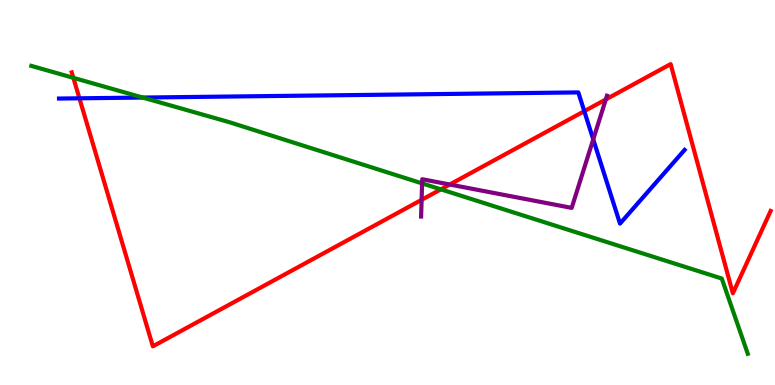[{'lines': ['blue', 'red'], 'intersections': [{'x': 1.02, 'y': 7.45}, {'x': 7.54, 'y': 7.11}]}, {'lines': ['green', 'red'], 'intersections': [{'x': 0.947, 'y': 7.98}, {'x': 5.69, 'y': 5.08}]}, {'lines': ['purple', 'red'], 'intersections': [{'x': 5.44, 'y': 4.81}, {'x': 5.8, 'y': 5.21}, {'x': 7.82, 'y': 7.42}]}, {'lines': ['blue', 'green'], 'intersections': [{'x': 1.84, 'y': 7.47}]}, {'lines': ['blue', 'purple'], 'intersections': [{'x': 7.65, 'y': 6.38}]}, {'lines': ['green', 'purple'], 'intersections': [{'x': 5.45, 'y': 5.24}]}]